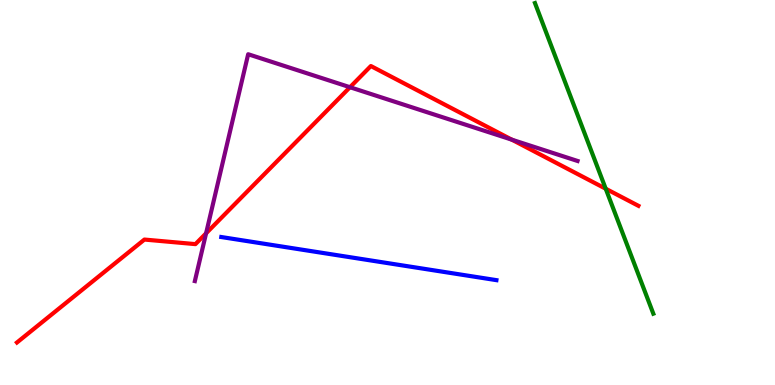[{'lines': ['blue', 'red'], 'intersections': []}, {'lines': ['green', 'red'], 'intersections': [{'x': 7.82, 'y': 5.1}]}, {'lines': ['purple', 'red'], 'intersections': [{'x': 2.66, 'y': 3.94}, {'x': 4.52, 'y': 7.73}, {'x': 6.6, 'y': 6.37}]}, {'lines': ['blue', 'green'], 'intersections': []}, {'lines': ['blue', 'purple'], 'intersections': []}, {'lines': ['green', 'purple'], 'intersections': []}]